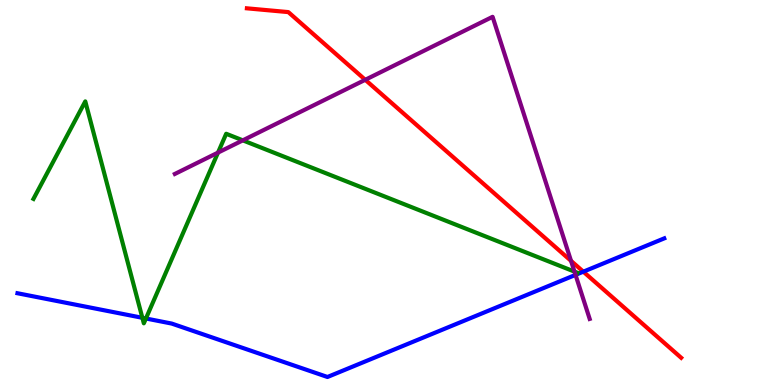[{'lines': ['blue', 'red'], 'intersections': [{'x': 7.53, 'y': 2.94}]}, {'lines': ['green', 'red'], 'intersections': []}, {'lines': ['purple', 'red'], 'intersections': [{'x': 4.71, 'y': 7.93}, {'x': 7.37, 'y': 3.22}]}, {'lines': ['blue', 'green'], 'intersections': [{'x': 1.84, 'y': 1.75}, {'x': 1.88, 'y': 1.73}]}, {'lines': ['blue', 'purple'], 'intersections': [{'x': 7.43, 'y': 2.86}]}, {'lines': ['green', 'purple'], 'intersections': [{'x': 2.81, 'y': 6.04}, {'x': 3.13, 'y': 6.35}, {'x': 7.41, 'y': 2.95}]}]